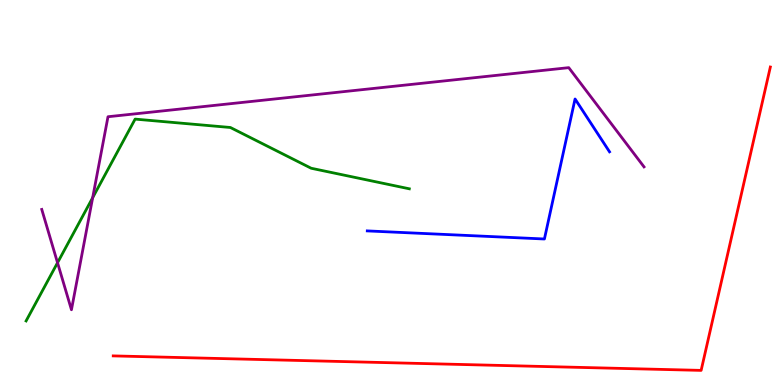[{'lines': ['blue', 'red'], 'intersections': []}, {'lines': ['green', 'red'], 'intersections': []}, {'lines': ['purple', 'red'], 'intersections': []}, {'lines': ['blue', 'green'], 'intersections': []}, {'lines': ['blue', 'purple'], 'intersections': []}, {'lines': ['green', 'purple'], 'intersections': [{'x': 0.742, 'y': 3.18}, {'x': 1.2, 'y': 4.87}]}]